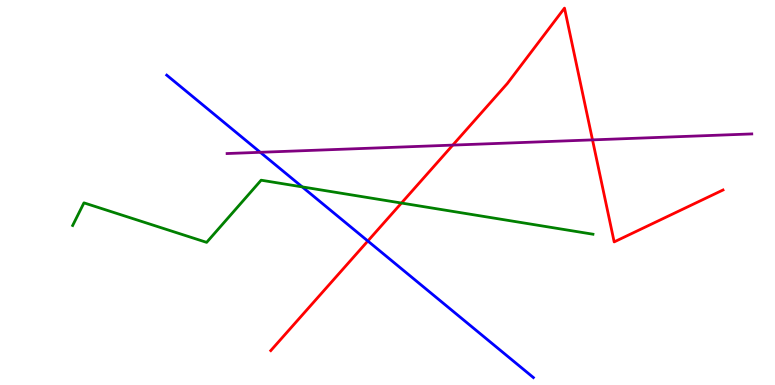[{'lines': ['blue', 'red'], 'intersections': [{'x': 4.75, 'y': 3.74}]}, {'lines': ['green', 'red'], 'intersections': [{'x': 5.18, 'y': 4.73}]}, {'lines': ['purple', 'red'], 'intersections': [{'x': 5.84, 'y': 6.23}, {'x': 7.65, 'y': 6.37}]}, {'lines': ['blue', 'green'], 'intersections': [{'x': 3.9, 'y': 5.15}]}, {'lines': ['blue', 'purple'], 'intersections': [{'x': 3.36, 'y': 6.04}]}, {'lines': ['green', 'purple'], 'intersections': []}]